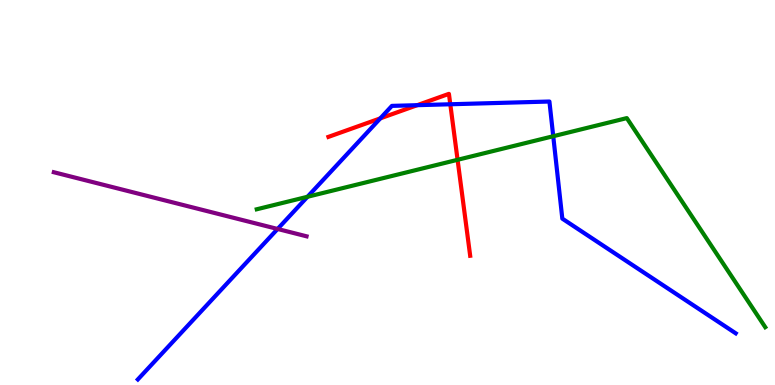[{'lines': ['blue', 'red'], 'intersections': [{'x': 4.91, 'y': 6.93}, {'x': 5.38, 'y': 7.27}, {'x': 5.81, 'y': 7.29}]}, {'lines': ['green', 'red'], 'intersections': [{'x': 5.9, 'y': 5.85}]}, {'lines': ['purple', 'red'], 'intersections': []}, {'lines': ['blue', 'green'], 'intersections': [{'x': 3.97, 'y': 4.89}, {'x': 7.14, 'y': 6.46}]}, {'lines': ['blue', 'purple'], 'intersections': [{'x': 3.58, 'y': 4.05}]}, {'lines': ['green', 'purple'], 'intersections': []}]